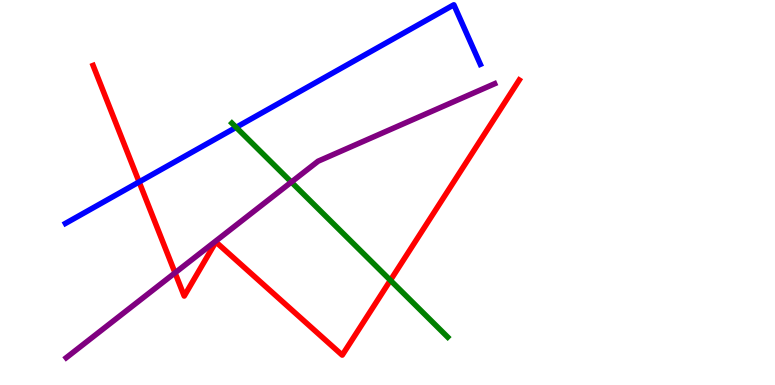[{'lines': ['blue', 'red'], 'intersections': [{'x': 1.8, 'y': 5.27}]}, {'lines': ['green', 'red'], 'intersections': [{'x': 5.04, 'y': 2.72}]}, {'lines': ['purple', 'red'], 'intersections': [{'x': 2.26, 'y': 2.91}]}, {'lines': ['blue', 'green'], 'intersections': [{'x': 3.05, 'y': 6.69}]}, {'lines': ['blue', 'purple'], 'intersections': []}, {'lines': ['green', 'purple'], 'intersections': [{'x': 3.76, 'y': 5.27}]}]